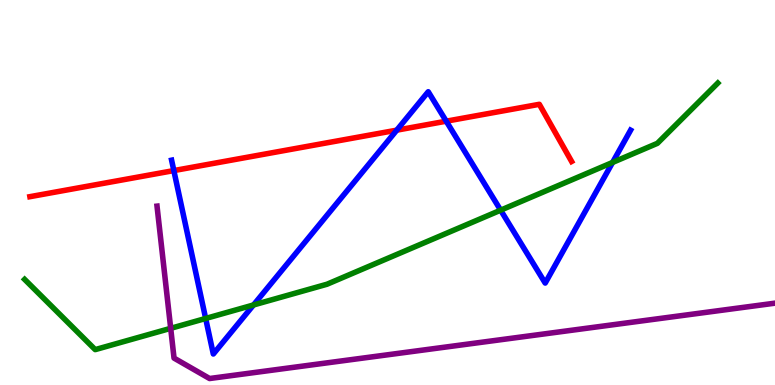[{'lines': ['blue', 'red'], 'intersections': [{'x': 2.24, 'y': 5.57}, {'x': 5.12, 'y': 6.62}, {'x': 5.76, 'y': 6.85}]}, {'lines': ['green', 'red'], 'intersections': []}, {'lines': ['purple', 'red'], 'intersections': []}, {'lines': ['blue', 'green'], 'intersections': [{'x': 2.65, 'y': 1.73}, {'x': 3.27, 'y': 2.08}, {'x': 6.46, 'y': 4.54}, {'x': 7.9, 'y': 5.78}]}, {'lines': ['blue', 'purple'], 'intersections': []}, {'lines': ['green', 'purple'], 'intersections': [{'x': 2.2, 'y': 1.47}]}]